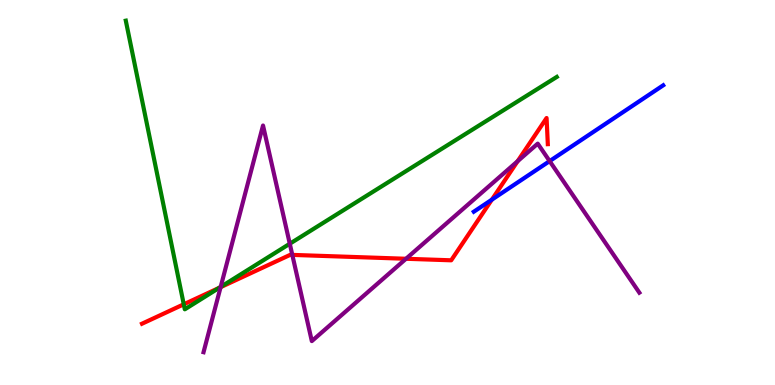[{'lines': ['blue', 'red'], 'intersections': [{'x': 6.35, 'y': 4.81}]}, {'lines': ['green', 'red'], 'intersections': [{'x': 2.37, 'y': 2.1}, {'x': 2.83, 'y': 2.52}]}, {'lines': ['purple', 'red'], 'intersections': [{'x': 2.85, 'y': 2.54}, {'x': 3.77, 'y': 3.38}, {'x': 5.24, 'y': 3.28}, {'x': 6.68, 'y': 5.81}]}, {'lines': ['blue', 'green'], 'intersections': []}, {'lines': ['blue', 'purple'], 'intersections': [{'x': 7.09, 'y': 5.82}]}, {'lines': ['green', 'purple'], 'intersections': [{'x': 2.85, 'y': 2.55}, {'x': 3.74, 'y': 3.67}]}]